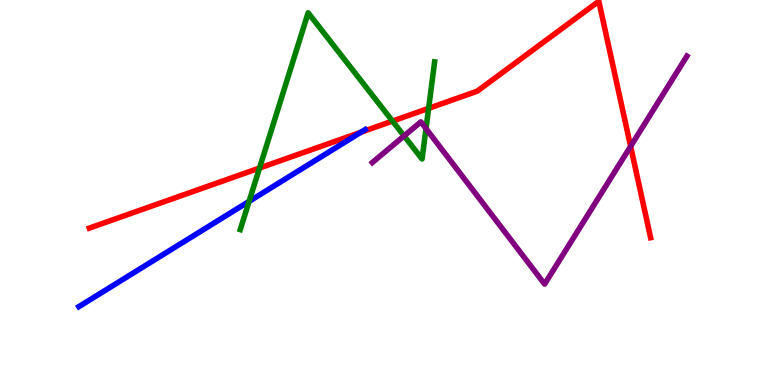[{'lines': ['blue', 'red'], 'intersections': [{'x': 4.66, 'y': 6.56}]}, {'lines': ['green', 'red'], 'intersections': [{'x': 3.35, 'y': 5.64}, {'x': 5.06, 'y': 6.85}, {'x': 5.53, 'y': 7.19}]}, {'lines': ['purple', 'red'], 'intersections': [{'x': 8.14, 'y': 6.2}]}, {'lines': ['blue', 'green'], 'intersections': [{'x': 3.21, 'y': 4.77}]}, {'lines': ['blue', 'purple'], 'intersections': []}, {'lines': ['green', 'purple'], 'intersections': [{'x': 5.21, 'y': 6.47}, {'x': 5.5, 'y': 6.66}]}]